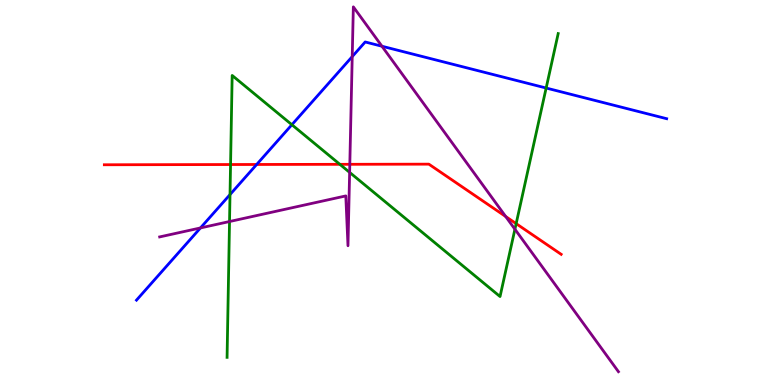[{'lines': ['blue', 'red'], 'intersections': [{'x': 3.31, 'y': 5.73}]}, {'lines': ['green', 'red'], 'intersections': [{'x': 2.97, 'y': 5.73}, {'x': 4.39, 'y': 5.73}, {'x': 6.66, 'y': 4.19}]}, {'lines': ['purple', 'red'], 'intersections': [{'x': 4.51, 'y': 5.73}, {'x': 6.52, 'y': 4.38}]}, {'lines': ['blue', 'green'], 'intersections': [{'x': 2.97, 'y': 4.95}, {'x': 3.77, 'y': 6.76}, {'x': 7.05, 'y': 7.71}]}, {'lines': ['blue', 'purple'], 'intersections': [{'x': 2.59, 'y': 4.08}, {'x': 4.54, 'y': 8.53}, {'x': 4.93, 'y': 8.8}]}, {'lines': ['green', 'purple'], 'intersections': [{'x': 2.96, 'y': 4.25}, {'x': 4.51, 'y': 5.52}, {'x': 6.64, 'y': 4.05}]}]